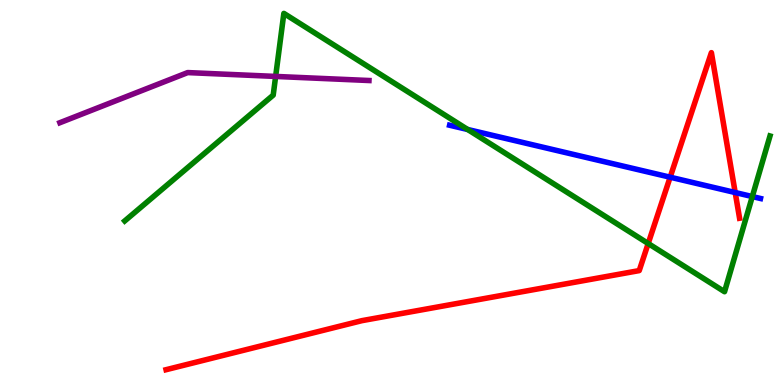[{'lines': ['blue', 'red'], 'intersections': [{'x': 8.65, 'y': 5.4}, {'x': 9.49, 'y': 5.0}]}, {'lines': ['green', 'red'], 'intersections': [{'x': 8.36, 'y': 3.68}]}, {'lines': ['purple', 'red'], 'intersections': []}, {'lines': ['blue', 'green'], 'intersections': [{'x': 6.03, 'y': 6.64}, {'x': 9.71, 'y': 4.89}]}, {'lines': ['blue', 'purple'], 'intersections': []}, {'lines': ['green', 'purple'], 'intersections': [{'x': 3.56, 'y': 8.01}]}]